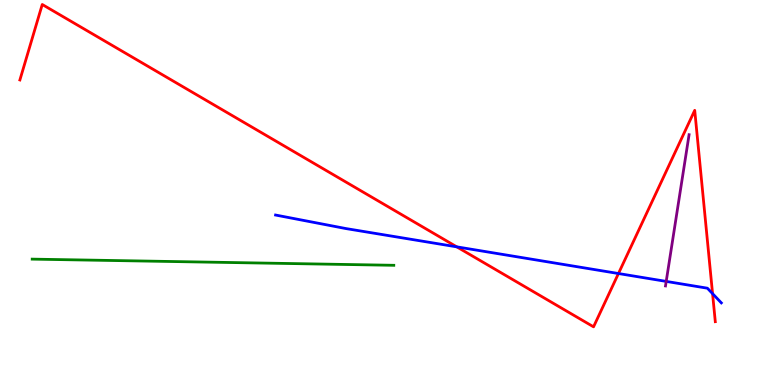[{'lines': ['blue', 'red'], 'intersections': [{'x': 5.89, 'y': 3.59}, {'x': 7.98, 'y': 2.9}, {'x': 9.19, 'y': 2.37}]}, {'lines': ['green', 'red'], 'intersections': []}, {'lines': ['purple', 'red'], 'intersections': []}, {'lines': ['blue', 'green'], 'intersections': []}, {'lines': ['blue', 'purple'], 'intersections': [{'x': 8.6, 'y': 2.69}]}, {'lines': ['green', 'purple'], 'intersections': []}]